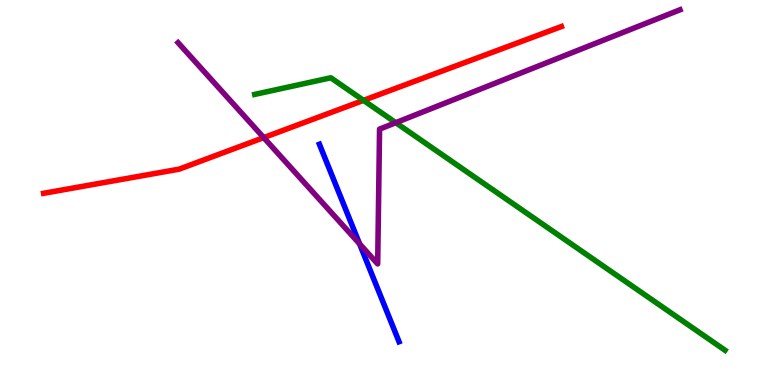[{'lines': ['blue', 'red'], 'intersections': []}, {'lines': ['green', 'red'], 'intersections': [{'x': 4.69, 'y': 7.39}]}, {'lines': ['purple', 'red'], 'intersections': [{'x': 3.4, 'y': 6.43}]}, {'lines': ['blue', 'green'], 'intersections': []}, {'lines': ['blue', 'purple'], 'intersections': [{'x': 4.64, 'y': 3.67}]}, {'lines': ['green', 'purple'], 'intersections': [{'x': 5.11, 'y': 6.81}]}]